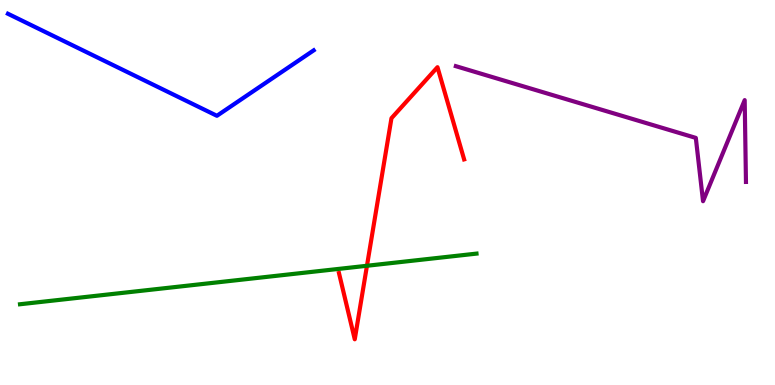[{'lines': ['blue', 'red'], 'intersections': []}, {'lines': ['green', 'red'], 'intersections': [{'x': 4.74, 'y': 3.1}]}, {'lines': ['purple', 'red'], 'intersections': []}, {'lines': ['blue', 'green'], 'intersections': []}, {'lines': ['blue', 'purple'], 'intersections': []}, {'lines': ['green', 'purple'], 'intersections': []}]